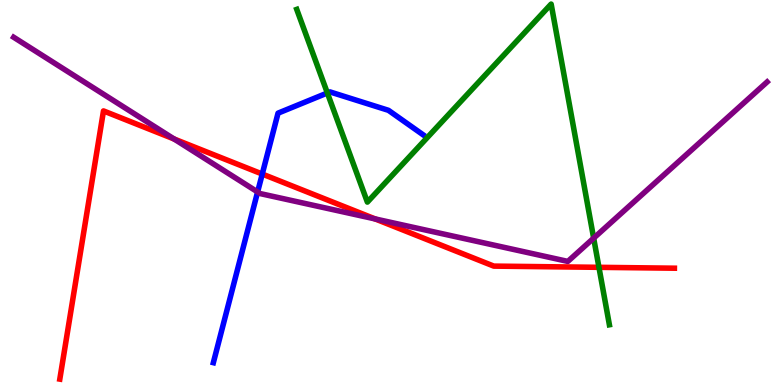[{'lines': ['blue', 'red'], 'intersections': [{'x': 3.38, 'y': 5.48}]}, {'lines': ['green', 'red'], 'intersections': [{'x': 7.73, 'y': 3.06}]}, {'lines': ['purple', 'red'], 'intersections': [{'x': 2.25, 'y': 6.39}, {'x': 4.84, 'y': 4.31}]}, {'lines': ['blue', 'green'], 'intersections': [{'x': 4.22, 'y': 7.59}]}, {'lines': ['blue', 'purple'], 'intersections': [{'x': 3.32, 'y': 5.01}]}, {'lines': ['green', 'purple'], 'intersections': [{'x': 7.66, 'y': 3.81}]}]